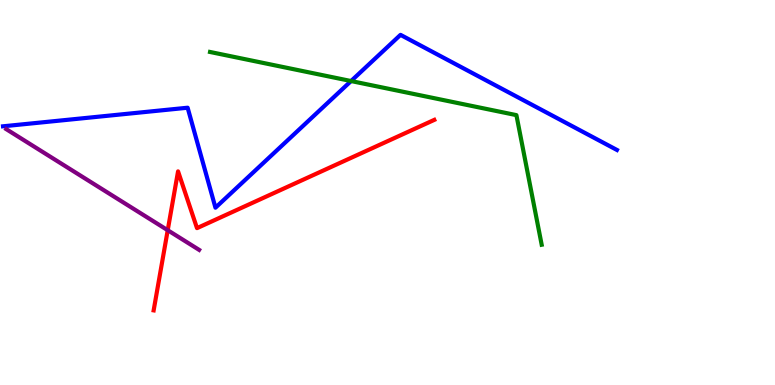[{'lines': ['blue', 'red'], 'intersections': []}, {'lines': ['green', 'red'], 'intersections': []}, {'lines': ['purple', 'red'], 'intersections': [{'x': 2.16, 'y': 4.02}]}, {'lines': ['blue', 'green'], 'intersections': [{'x': 4.53, 'y': 7.9}]}, {'lines': ['blue', 'purple'], 'intersections': []}, {'lines': ['green', 'purple'], 'intersections': []}]